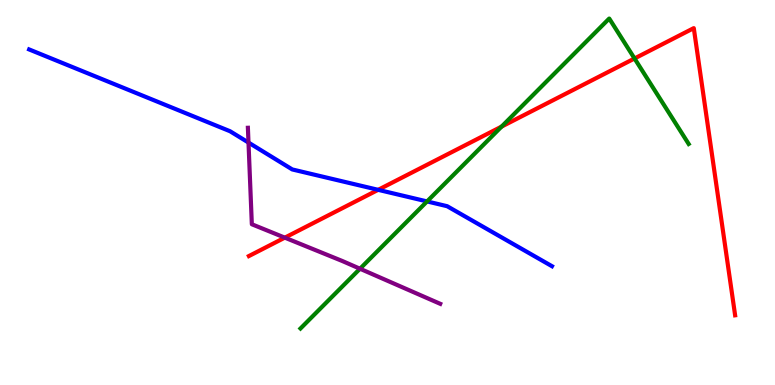[{'lines': ['blue', 'red'], 'intersections': [{'x': 4.88, 'y': 5.07}]}, {'lines': ['green', 'red'], 'intersections': [{'x': 6.47, 'y': 6.71}, {'x': 8.19, 'y': 8.48}]}, {'lines': ['purple', 'red'], 'intersections': [{'x': 3.68, 'y': 3.83}]}, {'lines': ['blue', 'green'], 'intersections': [{'x': 5.51, 'y': 4.77}]}, {'lines': ['blue', 'purple'], 'intersections': [{'x': 3.21, 'y': 6.3}]}, {'lines': ['green', 'purple'], 'intersections': [{'x': 4.65, 'y': 3.02}]}]